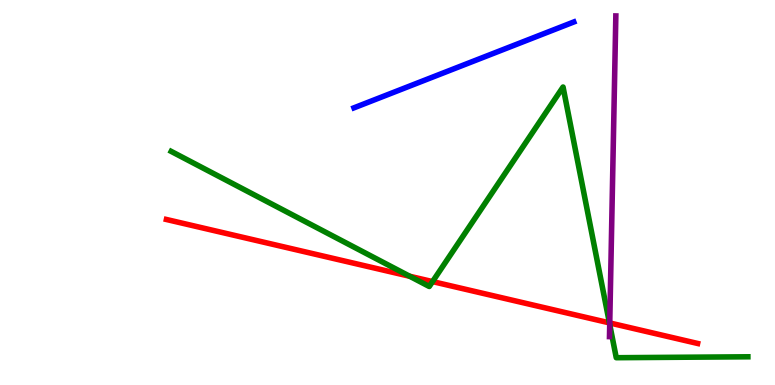[{'lines': ['blue', 'red'], 'intersections': []}, {'lines': ['green', 'red'], 'intersections': [{'x': 5.29, 'y': 2.82}, {'x': 5.58, 'y': 2.69}, {'x': 7.86, 'y': 1.61}]}, {'lines': ['purple', 'red'], 'intersections': [{'x': 7.87, 'y': 1.61}]}, {'lines': ['blue', 'green'], 'intersections': []}, {'lines': ['blue', 'purple'], 'intersections': []}, {'lines': ['green', 'purple'], 'intersections': [{'x': 7.87, 'y': 1.57}]}]